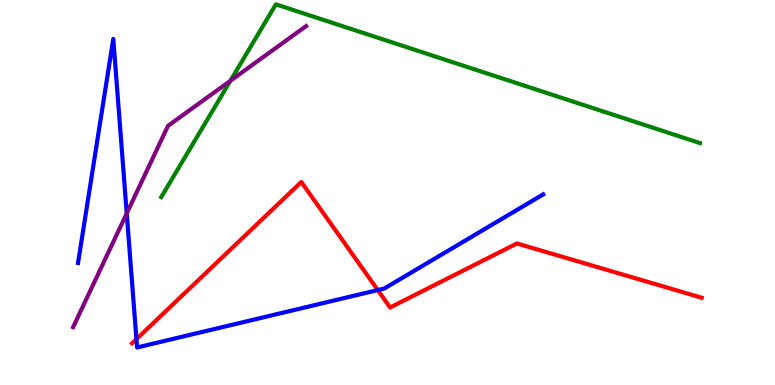[{'lines': ['blue', 'red'], 'intersections': [{'x': 1.76, 'y': 1.19}, {'x': 4.87, 'y': 2.47}]}, {'lines': ['green', 'red'], 'intersections': []}, {'lines': ['purple', 'red'], 'intersections': []}, {'lines': ['blue', 'green'], 'intersections': []}, {'lines': ['blue', 'purple'], 'intersections': [{'x': 1.64, 'y': 4.46}]}, {'lines': ['green', 'purple'], 'intersections': [{'x': 2.97, 'y': 7.9}]}]